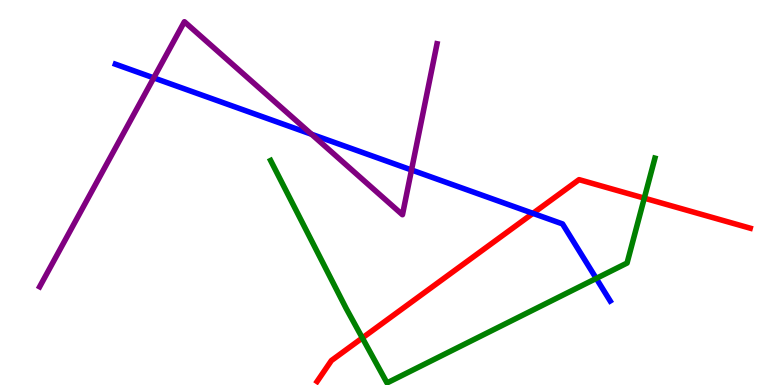[{'lines': ['blue', 'red'], 'intersections': [{'x': 6.88, 'y': 4.46}]}, {'lines': ['green', 'red'], 'intersections': [{'x': 4.68, 'y': 1.22}, {'x': 8.31, 'y': 4.85}]}, {'lines': ['purple', 'red'], 'intersections': []}, {'lines': ['blue', 'green'], 'intersections': [{'x': 7.69, 'y': 2.77}]}, {'lines': ['blue', 'purple'], 'intersections': [{'x': 1.98, 'y': 7.98}, {'x': 4.02, 'y': 6.51}, {'x': 5.31, 'y': 5.59}]}, {'lines': ['green', 'purple'], 'intersections': []}]